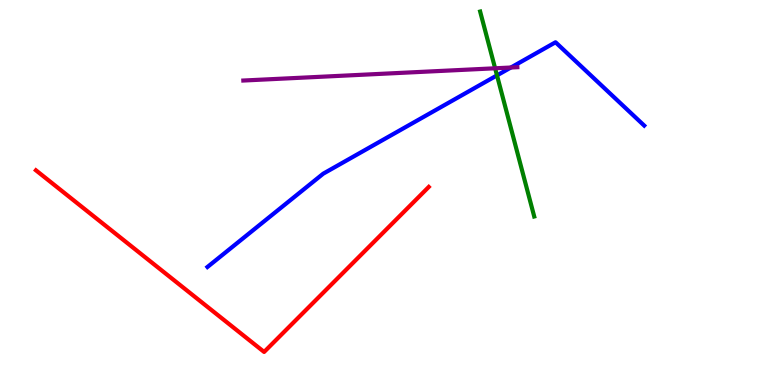[{'lines': ['blue', 'red'], 'intersections': []}, {'lines': ['green', 'red'], 'intersections': []}, {'lines': ['purple', 'red'], 'intersections': []}, {'lines': ['blue', 'green'], 'intersections': [{'x': 6.41, 'y': 8.04}]}, {'lines': ['blue', 'purple'], 'intersections': [{'x': 6.59, 'y': 8.25}]}, {'lines': ['green', 'purple'], 'intersections': [{'x': 6.39, 'y': 8.23}]}]